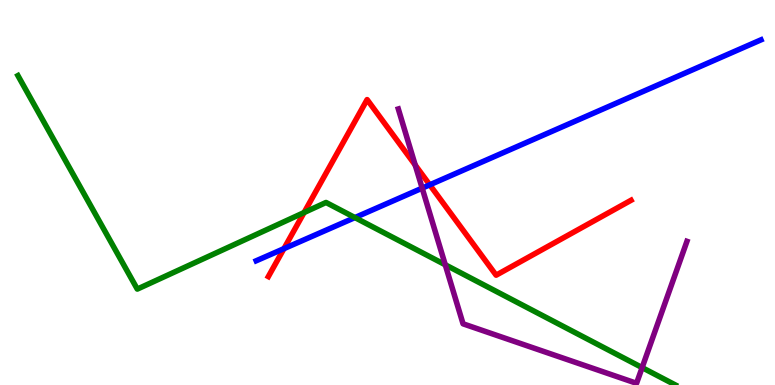[{'lines': ['blue', 'red'], 'intersections': [{'x': 3.66, 'y': 3.54}, {'x': 5.55, 'y': 5.2}]}, {'lines': ['green', 'red'], 'intersections': [{'x': 3.92, 'y': 4.48}]}, {'lines': ['purple', 'red'], 'intersections': [{'x': 5.36, 'y': 5.71}]}, {'lines': ['blue', 'green'], 'intersections': [{'x': 4.58, 'y': 4.35}]}, {'lines': ['blue', 'purple'], 'intersections': [{'x': 5.45, 'y': 5.11}]}, {'lines': ['green', 'purple'], 'intersections': [{'x': 5.75, 'y': 3.12}, {'x': 8.29, 'y': 0.452}]}]